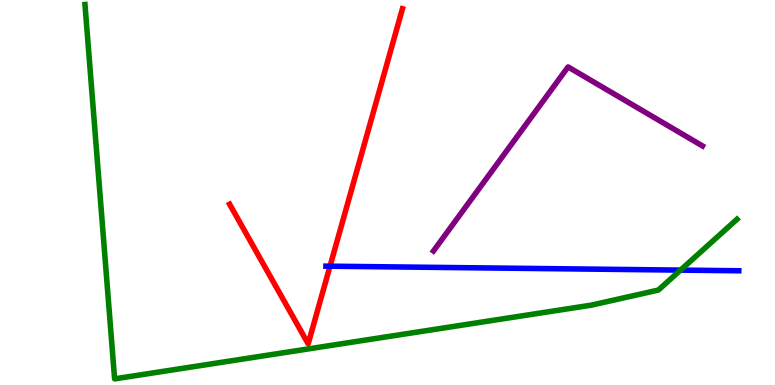[{'lines': ['blue', 'red'], 'intersections': [{'x': 4.26, 'y': 3.09}]}, {'lines': ['green', 'red'], 'intersections': []}, {'lines': ['purple', 'red'], 'intersections': []}, {'lines': ['blue', 'green'], 'intersections': [{'x': 8.78, 'y': 2.98}]}, {'lines': ['blue', 'purple'], 'intersections': []}, {'lines': ['green', 'purple'], 'intersections': []}]